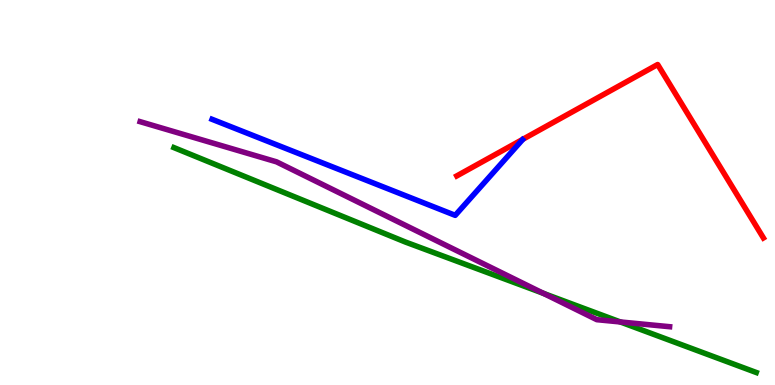[{'lines': ['blue', 'red'], 'intersections': []}, {'lines': ['green', 'red'], 'intersections': []}, {'lines': ['purple', 'red'], 'intersections': []}, {'lines': ['blue', 'green'], 'intersections': []}, {'lines': ['blue', 'purple'], 'intersections': []}, {'lines': ['green', 'purple'], 'intersections': [{'x': 7.01, 'y': 2.38}, {'x': 8.0, 'y': 1.64}]}]